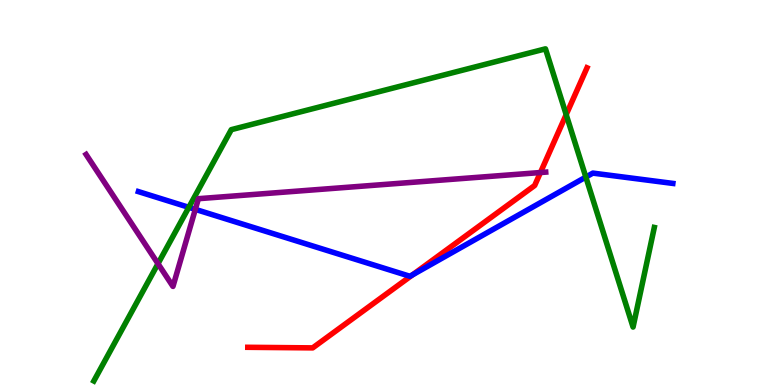[{'lines': ['blue', 'red'], 'intersections': [{'x': 5.32, 'y': 2.86}]}, {'lines': ['green', 'red'], 'intersections': [{'x': 7.31, 'y': 7.02}]}, {'lines': ['purple', 'red'], 'intersections': [{'x': 6.97, 'y': 5.52}]}, {'lines': ['blue', 'green'], 'intersections': [{'x': 2.44, 'y': 4.61}, {'x': 7.56, 'y': 5.4}]}, {'lines': ['blue', 'purple'], 'intersections': [{'x': 2.52, 'y': 4.56}]}, {'lines': ['green', 'purple'], 'intersections': [{'x': 2.04, 'y': 3.15}]}]